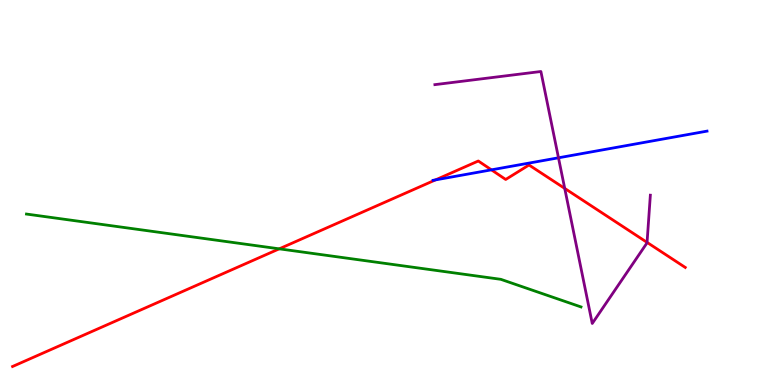[{'lines': ['blue', 'red'], 'intersections': [{'x': 5.62, 'y': 5.33}, {'x': 6.34, 'y': 5.59}]}, {'lines': ['green', 'red'], 'intersections': [{'x': 3.6, 'y': 3.54}]}, {'lines': ['purple', 'red'], 'intersections': [{'x': 7.29, 'y': 5.11}, {'x': 8.35, 'y': 3.7}]}, {'lines': ['blue', 'green'], 'intersections': []}, {'lines': ['blue', 'purple'], 'intersections': [{'x': 7.21, 'y': 5.9}]}, {'lines': ['green', 'purple'], 'intersections': []}]